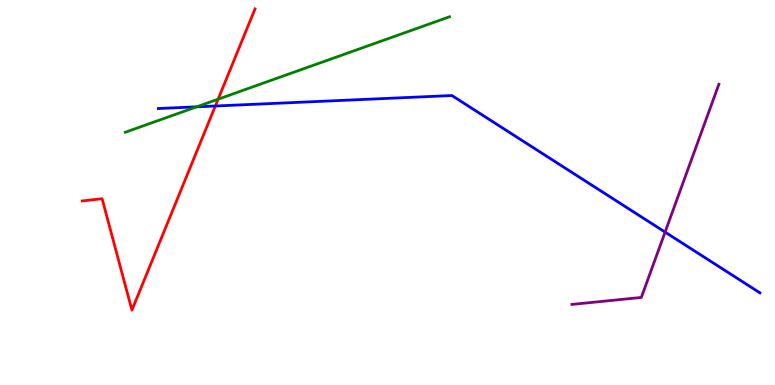[{'lines': ['blue', 'red'], 'intersections': [{'x': 2.78, 'y': 7.25}]}, {'lines': ['green', 'red'], 'intersections': [{'x': 2.81, 'y': 7.42}]}, {'lines': ['purple', 'red'], 'intersections': []}, {'lines': ['blue', 'green'], 'intersections': [{'x': 2.54, 'y': 7.23}]}, {'lines': ['blue', 'purple'], 'intersections': [{'x': 8.58, 'y': 3.97}]}, {'lines': ['green', 'purple'], 'intersections': []}]